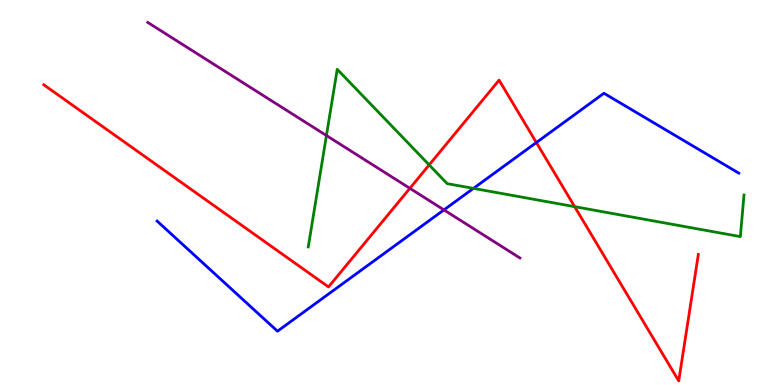[{'lines': ['blue', 'red'], 'intersections': [{'x': 6.92, 'y': 6.3}]}, {'lines': ['green', 'red'], 'intersections': [{'x': 5.54, 'y': 5.72}, {'x': 7.42, 'y': 4.63}]}, {'lines': ['purple', 'red'], 'intersections': [{'x': 5.29, 'y': 5.11}]}, {'lines': ['blue', 'green'], 'intersections': [{'x': 6.11, 'y': 5.11}]}, {'lines': ['blue', 'purple'], 'intersections': [{'x': 5.73, 'y': 4.55}]}, {'lines': ['green', 'purple'], 'intersections': [{'x': 4.21, 'y': 6.48}]}]